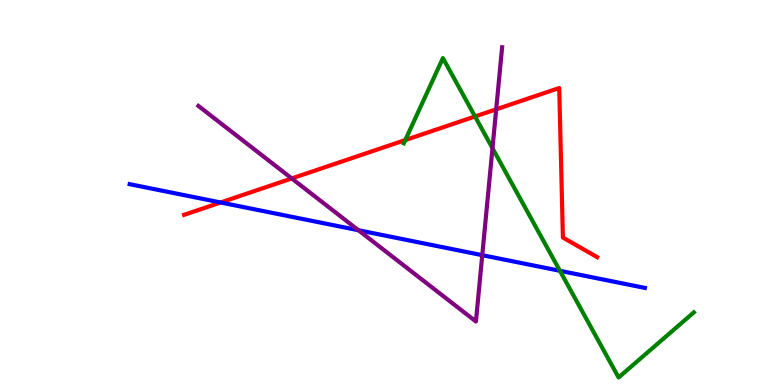[{'lines': ['blue', 'red'], 'intersections': [{'x': 2.85, 'y': 4.74}]}, {'lines': ['green', 'red'], 'intersections': [{'x': 5.23, 'y': 6.36}, {'x': 6.13, 'y': 6.97}]}, {'lines': ['purple', 'red'], 'intersections': [{'x': 3.76, 'y': 5.37}, {'x': 6.4, 'y': 7.16}]}, {'lines': ['blue', 'green'], 'intersections': [{'x': 7.22, 'y': 2.97}]}, {'lines': ['blue', 'purple'], 'intersections': [{'x': 4.62, 'y': 4.02}, {'x': 6.22, 'y': 3.37}]}, {'lines': ['green', 'purple'], 'intersections': [{'x': 6.35, 'y': 6.15}]}]